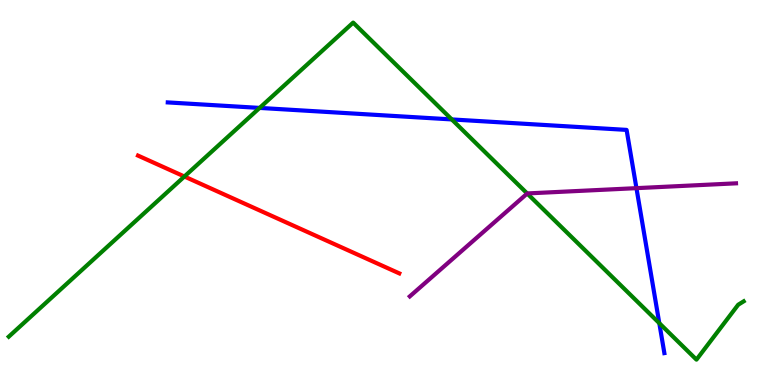[{'lines': ['blue', 'red'], 'intersections': []}, {'lines': ['green', 'red'], 'intersections': [{'x': 2.38, 'y': 5.42}]}, {'lines': ['purple', 'red'], 'intersections': []}, {'lines': ['blue', 'green'], 'intersections': [{'x': 3.35, 'y': 7.2}, {'x': 5.83, 'y': 6.9}, {'x': 8.51, 'y': 1.61}]}, {'lines': ['blue', 'purple'], 'intersections': [{'x': 8.21, 'y': 5.11}]}, {'lines': ['green', 'purple'], 'intersections': [{'x': 6.8, 'y': 4.97}]}]